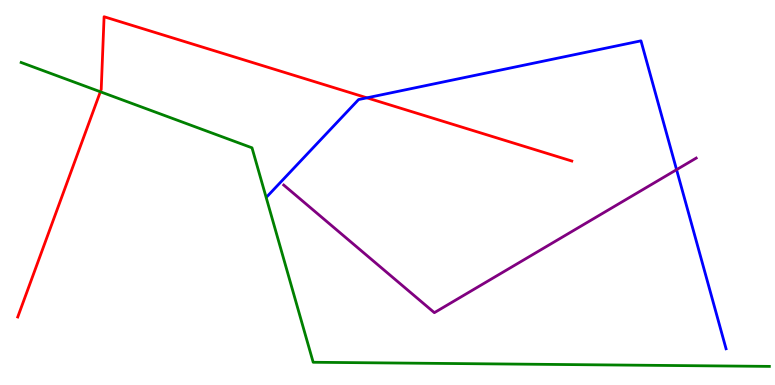[{'lines': ['blue', 'red'], 'intersections': [{'x': 4.73, 'y': 7.46}]}, {'lines': ['green', 'red'], 'intersections': [{'x': 1.3, 'y': 7.62}]}, {'lines': ['purple', 'red'], 'intersections': []}, {'lines': ['blue', 'green'], 'intersections': []}, {'lines': ['blue', 'purple'], 'intersections': [{'x': 8.73, 'y': 5.59}]}, {'lines': ['green', 'purple'], 'intersections': []}]